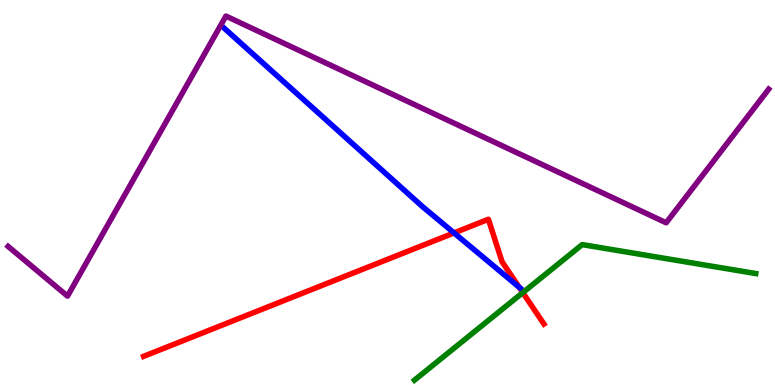[{'lines': ['blue', 'red'], 'intersections': [{'x': 5.86, 'y': 3.95}, {'x': 6.7, 'y': 2.54}]}, {'lines': ['green', 'red'], 'intersections': [{'x': 6.75, 'y': 2.4}]}, {'lines': ['purple', 'red'], 'intersections': []}, {'lines': ['blue', 'green'], 'intersections': []}, {'lines': ['blue', 'purple'], 'intersections': []}, {'lines': ['green', 'purple'], 'intersections': []}]